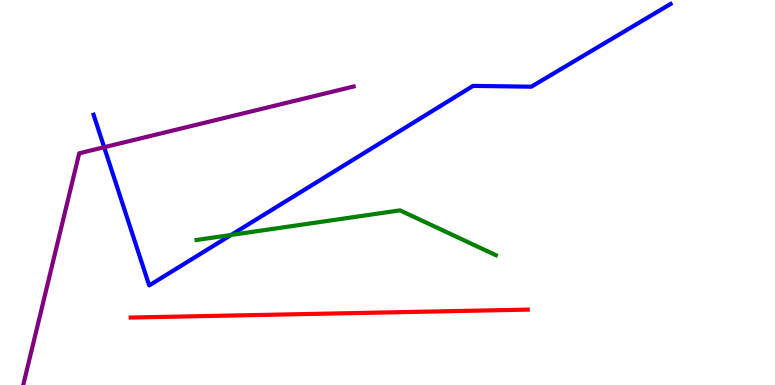[{'lines': ['blue', 'red'], 'intersections': []}, {'lines': ['green', 'red'], 'intersections': []}, {'lines': ['purple', 'red'], 'intersections': []}, {'lines': ['blue', 'green'], 'intersections': [{'x': 2.98, 'y': 3.9}]}, {'lines': ['blue', 'purple'], 'intersections': [{'x': 1.34, 'y': 6.18}]}, {'lines': ['green', 'purple'], 'intersections': []}]